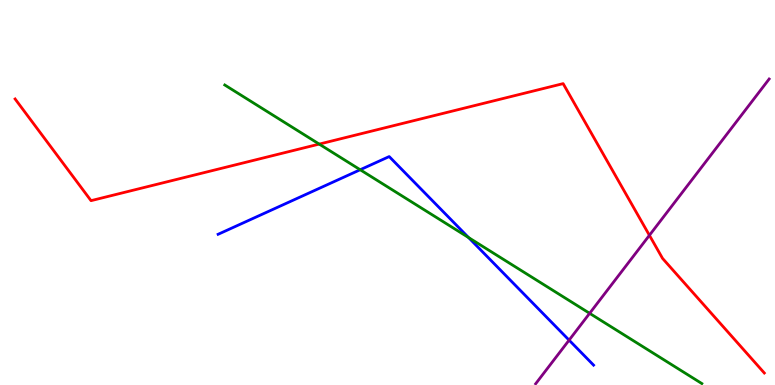[{'lines': ['blue', 'red'], 'intersections': []}, {'lines': ['green', 'red'], 'intersections': [{'x': 4.12, 'y': 6.26}]}, {'lines': ['purple', 'red'], 'intersections': [{'x': 8.38, 'y': 3.89}]}, {'lines': ['blue', 'green'], 'intersections': [{'x': 4.65, 'y': 5.59}, {'x': 6.05, 'y': 3.83}]}, {'lines': ['blue', 'purple'], 'intersections': [{'x': 7.34, 'y': 1.17}]}, {'lines': ['green', 'purple'], 'intersections': [{'x': 7.61, 'y': 1.86}]}]